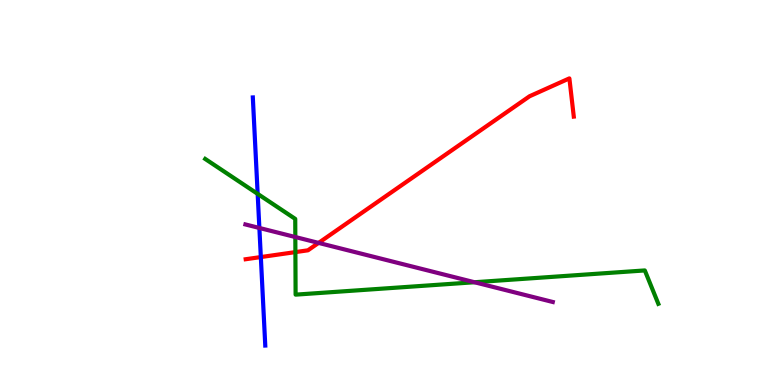[{'lines': ['blue', 'red'], 'intersections': [{'x': 3.37, 'y': 3.32}]}, {'lines': ['green', 'red'], 'intersections': [{'x': 3.81, 'y': 3.45}]}, {'lines': ['purple', 'red'], 'intersections': [{'x': 4.11, 'y': 3.69}]}, {'lines': ['blue', 'green'], 'intersections': [{'x': 3.32, 'y': 4.96}]}, {'lines': ['blue', 'purple'], 'intersections': [{'x': 3.35, 'y': 4.08}]}, {'lines': ['green', 'purple'], 'intersections': [{'x': 3.81, 'y': 3.84}, {'x': 6.12, 'y': 2.67}]}]